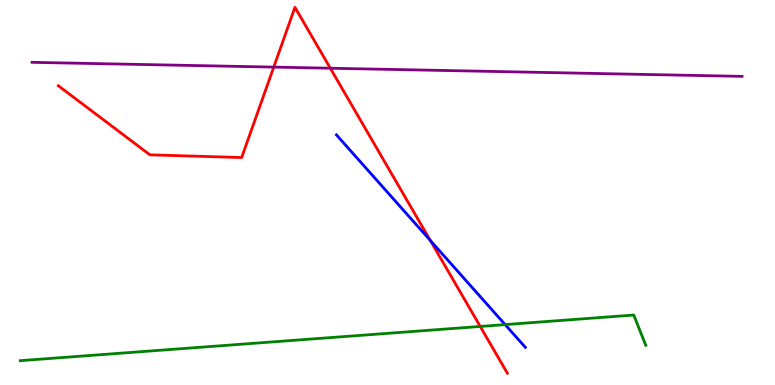[{'lines': ['blue', 'red'], 'intersections': [{'x': 5.55, 'y': 3.76}]}, {'lines': ['green', 'red'], 'intersections': [{'x': 6.2, 'y': 1.52}]}, {'lines': ['purple', 'red'], 'intersections': [{'x': 3.53, 'y': 8.26}, {'x': 4.26, 'y': 8.23}]}, {'lines': ['blue', 'green'], 'intersections': [{'x': 6.52, 'y': 1.57}]}, {'lines': ['blue', 'purple'], 'intersections': []}, {'lines': ['green', 'purple'], 'intersections': []}]